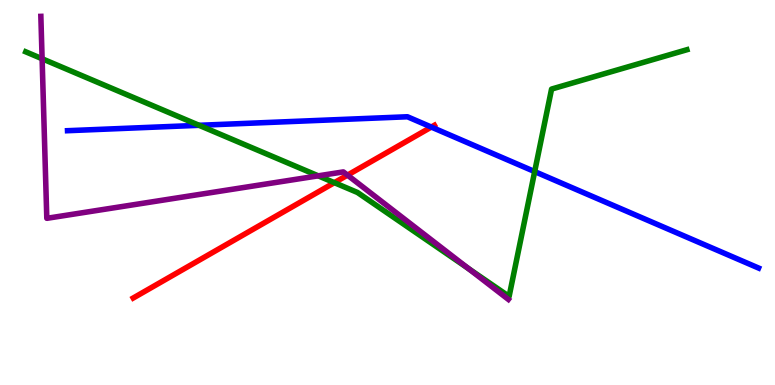[{'lines': ['blue', 'red'], 'intersections': [{'x': 5.57, 'y': 6.7}]}, {'lines': ['green', 'red'], 'intersections': [{'x': 4.31, 'y': 5.26}]}, {'lines': ['purple', 'red'], 'intersections': [{'x': 4.48, 'y': 5.45}]}, {'lines': ['blue', 'green'], 'intersections': [{'x': 2.57, 'y': 6.75}, {'x': 6.9, 'y': 5.54}]}, {'lines': ['blue', 'purple'], 'intersections': []}, {'lines': ['green', 'purple'], 'intersections': [{'x': 0.543, 'y': 8.47}, {'x': 4.11, 'y': 5.43}, {'x': 6.05, 'y': 3.02}]}]